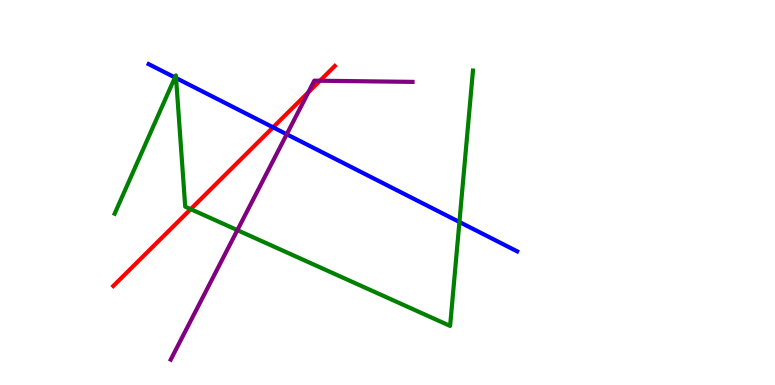[{'lines': ['blue', 'red'], 'intersections': [{'x': 3.52, 'y': 6.69}]}, {'lines': ['green', 'red'], 'intersections': [{'x': 2.46, 'y': 4.57}]}, {'lines': ['purple', 'red'], 'intersections': [{'x': 3.98, 'y': 7.6}, {'x': 4.13, 'y': 7.9}]}, {'lines': ['blue', 'green'], 'intersections': [{'x': 2.26, 'y': 7.99}, {'x': 2.27, 'y': 7.97}, {'x': 5.93, 'y': 4.23}]}, {'lines': ['blue', 'purple'], 'intersections': [{'x': 3.7, 'y': 6.51}]}, {'lines': ['green', 'purple'], 'intersections': [{'x': 3.06, 'y': 4.02}]}]